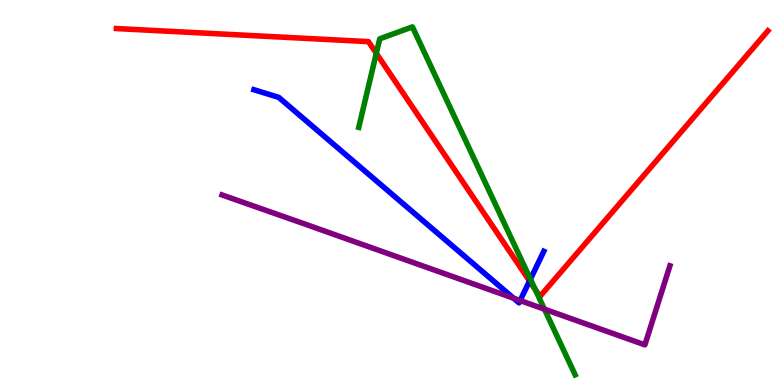[{'lines': ['blue', 'red'], 'intersections': [{'x': 6.83, 'y': 2.7}]}, {'lines': ['green', 'red'], 'intersections': [{'x': 4.86, 'y': 8.62}, {'x': 6.91, 'y': 2.48}]}, {'lines': ['purple', 'red'], 'intersections': []}, {'lines': ['blue', 'green'], 'intersections': [{'x': 6.84, 'y': 2.75}]}, {'lines': ['blue', 'purple'], 'intersections': [{'x': 6.63, 'y': 2.25}, {'x': 6.71, 'y': 2.19}]}, {'lines': ['green', 'purple'], 'intersections': [{'x': 7.02, 'y': 1.97}]}]